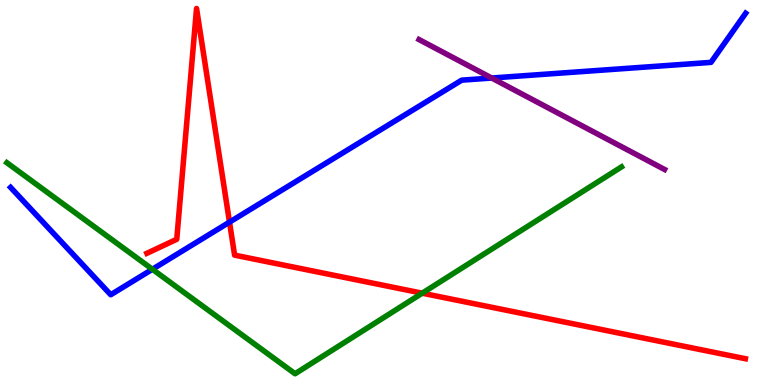[{'lines': ['blue', 'red'], 'intersections': [{'x': 2.96, 'y': 4.23}]}, {'lines': ['green', 'red'], 'intersections': [{'x': 5.45, 'y': 2.38}]}, {'lines': ['purple', 'red'], 'intersections': []}, {'lines': ['blue', 'green'], 'intersections': [{'x': 1.97, 'y': 3.01}]}, {'lines': ['blue', 'purple'], 'intersections': [{'x': 6.34, 'y': 7.97}]}, {'lines': ['green', 'purple'], 'intersections': []}]